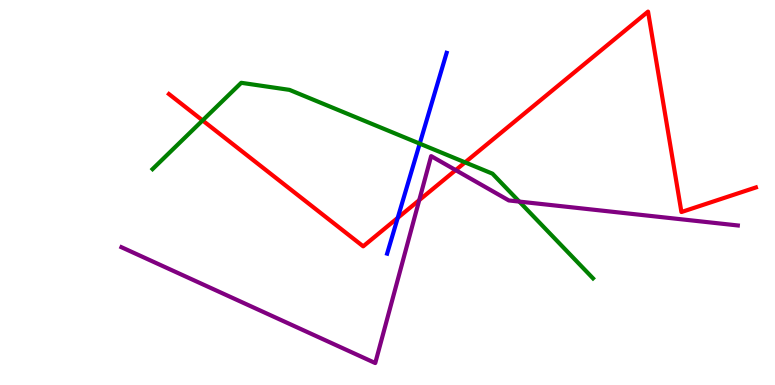[{'lines': ['blue', 'red'], 'intersections': [{'x': 5.13, 'y': 4.34}]}, {'lines': ['green', 'red'], 'intersections': [{'x': 2.61, 'y': 6.87}, {'x': 6.0, 'y': 5.78}]}, {'lines': ['purple', 'red'], 'intersections': [{'x': 5.41, 'y': 4.8}, {'x': 5.88, 'y': 5.58}]}, {'lines': ['blue', 'green'], 'intersections': [{'x': 5.42, 'y': 6.27}]}, {'lines': ['blue', 'purple'], 'intersections': []}, {'lines': ['green', 'purple'], 'intersections': [{'x': 6.7, 'y': 4.76}]}]